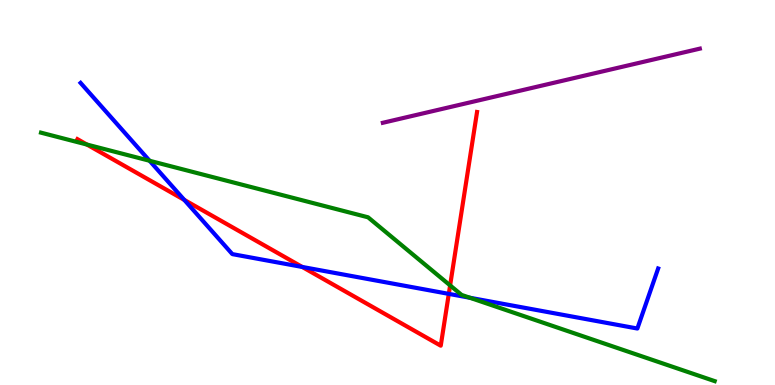[{'lines': ['blue', 'red'], 'intersections': [{'x': 2.38, 'y': 4.81}, {'x': 3.9, 'y': 3.07}, {'x': 5.79, 'y': 2.37}]}, {'lines': ['green', 'red'], 'intersections': [{'x': 1.12, 'y': 6.25}, {'x': 5.81, 'y': 2.59}]}, {'lines': ['purple', 'red'], 'intersections': []}, {'lines': ['blue', 'green'], 'intersections': [{'x': 1.93, 'y': 5.82}, {'x': 6.06, 'y': 2.27}]}, {'lines': ['blue', 'purple'], 'intersections': []}, {'lines': ['green', 'purple'], 'intersections': []}]